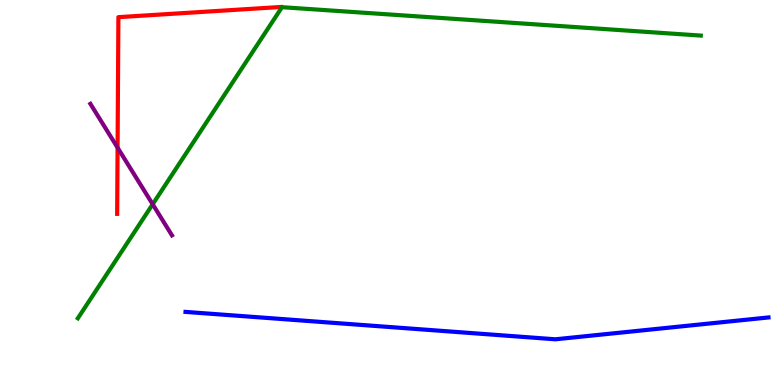[{'lines': ['blue', 'red'], 'intersections': []}, {'lines': ['green', 'red'], 'intersections': []}, {'lines': ['purple', 'red'], 'intersections': [{'x': 1.52, 'y': 6.16}]}, {'lines': ['blue', 'green'], 'intersections': []}, {'lines': ['blue', 'purple'], 'intersections': []}, {'lines': ['green', 'purple'], 'intersections': [{'x': 1.97, 'y': 4.69}]}]